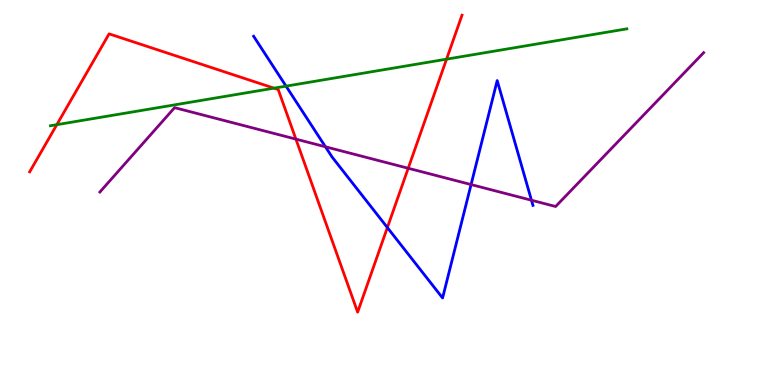[{'lines': ['blue', 'red'], 'intersections': [{'x': 5.0, 'y': 4.09}]}, {'lines': ['green', 'red'], 'intersections': [{'x': 0.733, 'y': 6.76}, {'x': 3.54, 'y': 7.71}, {'x': 5.76, 'y': 8.46}]}, {'lines': ['purple', 'red'], 'intersections': [{'x': 3.82, 'y': 6.39}, {'x': 5.27, 'y': 5.63}]}, {'lines': ['blue', 'green'], 'intersections': [{'x': 3.69, 'y': 7.76}]}, {'lines': ['blue', 'purple'], 'intersections': [{'x': 4.2, 'y': 6.19}, {'x': 6.08, 'y': 5.21}, {'x': 6.86, 'y': 4.8}]}, {'lines': ['green', 'purple'], 'intersections': []}]